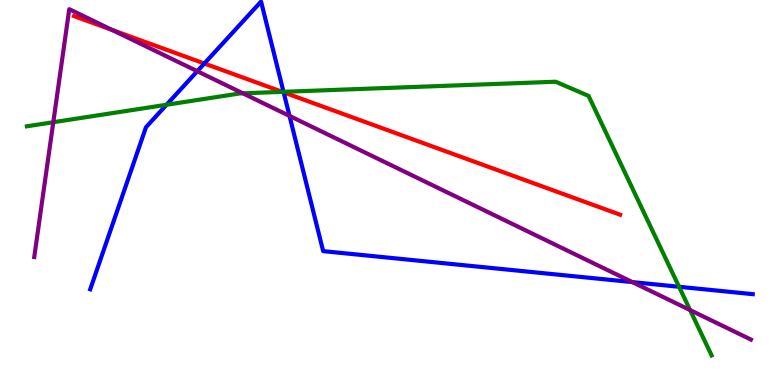[{'lines': ['blue', 'red'], 'intersections': [{'x': 2.64, 'y': 8.35}, {'x': 3.66, 'y': 7.6}]}, {'lines': ['green', 'red'], 'intersections': [{'x': 3.64, 'y': 7.61}]}, {'lines': ['purple', 'red'], 'intersections': [{'x': 1.45, 'y': 9.22}]}, {'lines': ['blue', 'green'], 'intersections': [{'x': 2.15, 'y': 7.28}, {'x': 3.66, 'y': 7.62}, {'x': 8.76, 'y': 2.55}]}, {'lines': ['blue', 'purple'], 'intersections': [{'x': 2.55, 'y': 8.15}, {'x': 3.74, 'y': 6.99}, {'x': 8.16, 'y': 2.67}]}, {'lines': ['green', 'purple'], 'intersections': [{'x': 0.688, 'y': 6.83}, {'x': 3.13, 'y': 7.58}, {'x': 8.9, 'y': 1.95}]}]